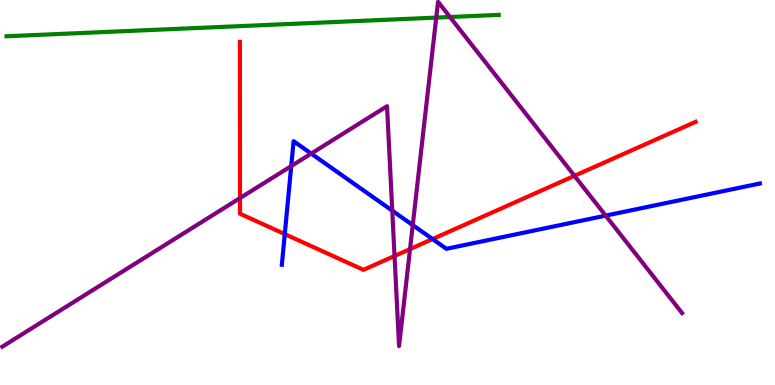[{'lines': ['blue', 'red'], 'intersections': [{'x': 3.67, 'y': 3.92}, {'x': 5.58, 'y': 3.79}]}, {'lines': ['green', 'red'], 'intersections': []}, {'lines': ['purple', 'red'], 'intersections': [{'x': 3.1, 'y': 4.85}, {'x': 5.09, 'y': 3.35}, {'x': 5.29, 'y': 3.53}, {'x': 7.41, 'y': 5.43}]}, {'lines': ['blue', 'green'], 'intersections': []}, {'lines': ['blue', 'purple'], 'intersections': [{'x': 3.76, 'y': 5.69}, {'x': 4.02, 'y': 6.01}, {'x': 5.06, 'y': 4.53}, {'x': 5.33, 'y': 4.15}, {'x': 7.82, 'y': 4.4}]}, {'lines': ['green', 'purple'], 'intersections': [{'x': 5.63, 'y': 9.54}, {'x': 5.81, 'y': 9.56}]}]